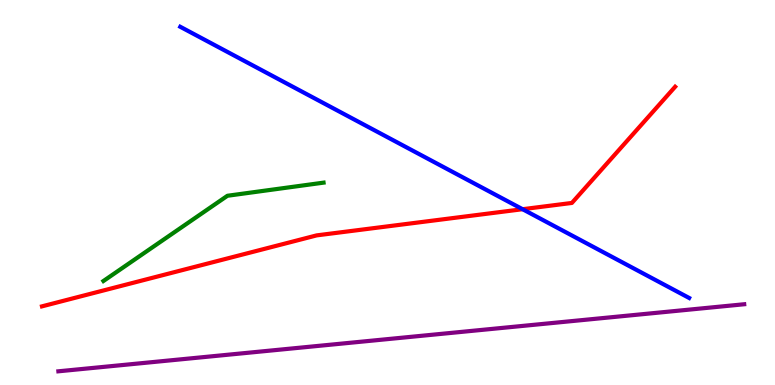[{'lines': ['blue', 'red'], 'intersections': [{'x': 6.74, 'y': 4.57}]}, {'lines': ['green', 'red'], 'intersections': []}, {'lines': ['purple', 'red'], 'intersections': []}, {'lines': ['blue', 'green'], 'intersections': []}, {'lines': ['blue', 'purple'], 'intersections': []}, {'lines': ['green', 'purple'], 'intersections': []}]